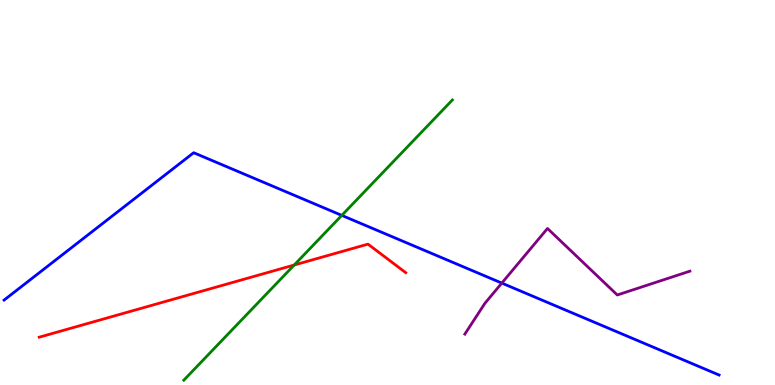[{'lines': ['blue', 'red'], 'intersections': []}, {'lines': ['green', 'red'], 'intersections': [{'x': 3.8, 'y': 3.12}]}, {'lines': ['purple', 'red'], 'intersections': []}, {'lines': ['blue', 'green'], 'intersections': [{'x': 4.41, 'y': 4.41}]}, {'lines': ['blue', 'purple'], 'intersections': [{'x': 6.47, 'y': 2.65}]}, {'lines': ['green', 'purple'], 'intersections': []}]